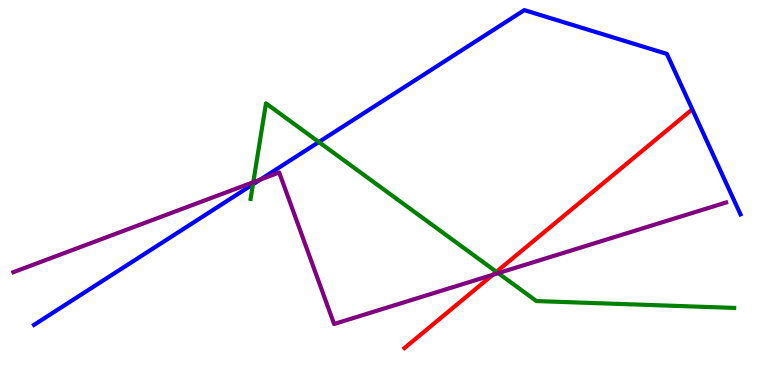[{'lines': ['blue', 'red'], 'intersections': []}, {'lines': ['green', 'red'], 'intersections': [{'x': 6.41, 'y': 2.94}]}, {'lines': ['purple', 'red'], 'intersections': [{'x': 6.36, 'y': 2.86}]}, {'lines': ['blue', 'green'], 'intersections': [{'x': 3.26, 'y': 5.21}, {'x': 4.11, 'y': 6.31}]}, {'lines': ['blue', 'purple'], 'intersections': [{'x': 3.36, 'y': 5.34}]}, {'lines': ['green', 'purple'], 'intersections': [{'x': 3.27, 'y': 5.27}, {'x': 6.43, 'y': 2.91}]}]